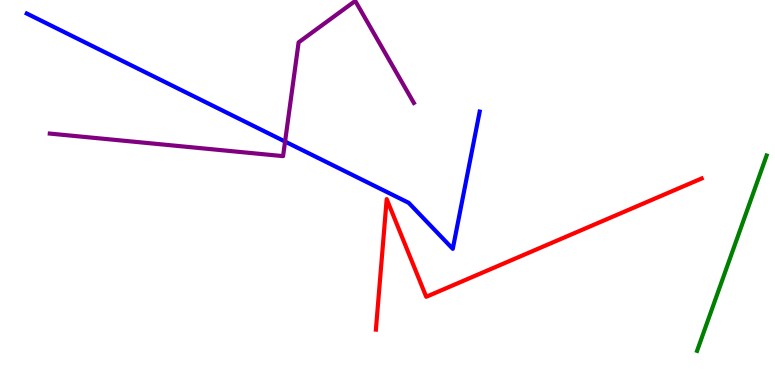[{'lines': ['blue', 'red'], 'intersections': []}, {'lines': ['green', 'red'], 'intersections': []}, {'lines': ['purple', 'red'], 'intersections': []}, {'lines': ['blue', 'green'], 'intersections': []}, {'lines': ['blue', 'purple'], 'intersections': [{'x': 3.68, 'y': 6.32}]}, {'lines': ['green', 'purple'], 'intersections': []}]